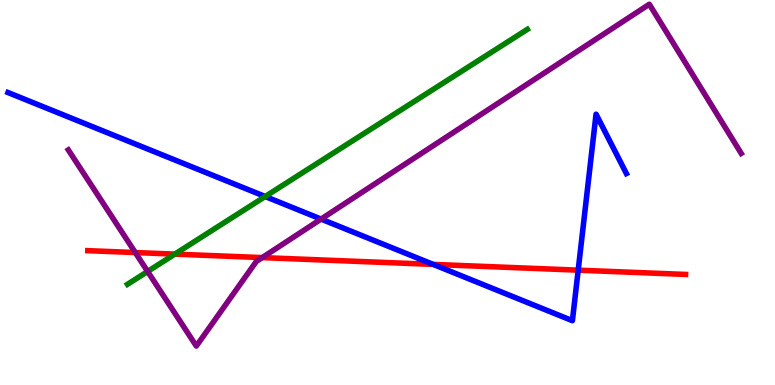[{'lines': ['blue', 'red'], 'intersections': [{'x': 5.59, 'y': 3.13}, {'x': 7.46, 'y': 2.98}]}, {'lines': ['green', 'red'], 'intersections': [{'x': 2.26, 'y': 3.4}]}, {'lines': ['purple', 'red'], 'intersections': [{'x': 1.75, 'y': 3.44}, {'x': 3.38, 'y': 3.31}]}, {'lines': ['blue', 'green'], 'intersections': [{'x': 3.42, 'y': 4.9}]}, {'lines': ['blue', 'purple'], 'intersections': [{'x': 4.14, 'y': 4.31}]}, {'lines': ['green', 'purple'], 'intersections': [{'x': 1.9, 'y': 2.95}]}]